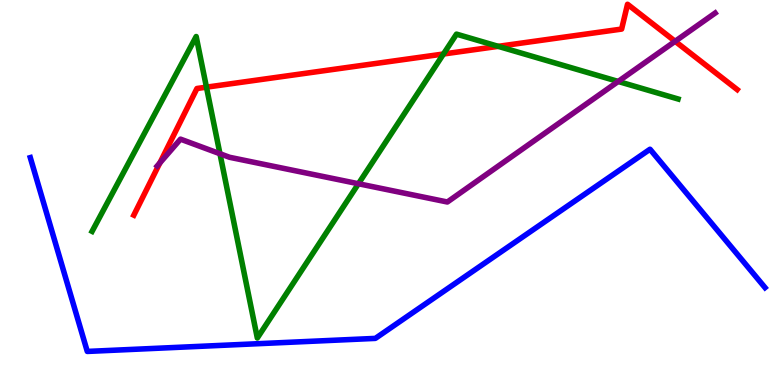[{'lines': ['blue', 'red'], 'intersections': []}, {'lines': ['green', 'red'], 'intersections': [{'x': 2.66, 'y': 7.74}, {'x': 5.72, 'y': 8.6}, {'x': 6.43, 'y': 8.8}]}, {'lines': ['purple', 'red'], 'intersections': [{'x': 2.06, 'y': 5.77}, {'x': 8.71, 'y': 8.93}]}, {'lines': ['blue', 'green'], 'intersections': []}, {'lines': ['blue', 'purple'], 'intersections': []}, {'lines': ['green', 'purple'], 'intersections': [{'x': 2.84, 'y': 6.01}, {'x': 4.62, 'y': 5.23}, {'x': 7.98, 'y': 7.88}]}]